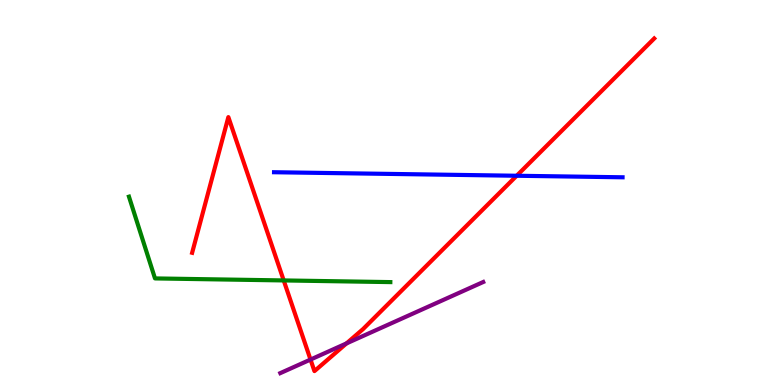[{'lines': ['blue', 'red'], 'intersections': [{'x': 6.67, 'y': 5.43}]}, {'lines': ['green', 'red'], 'intersections': [{'x': 3.66, 'y': 2.72}]}, {'lines': ['purple', 'red'], 'intersections': [{'x': 4.01, 'y': 0.661}, {'x': 4.47, 'y': 1.08}]}, {'lines': ['blue', 'green'], 'intersections': []}, {'lines': ['blue', 'purple'], 'intersections': []}, {'lines': ['green', 'purple'], 'intersections': []}]